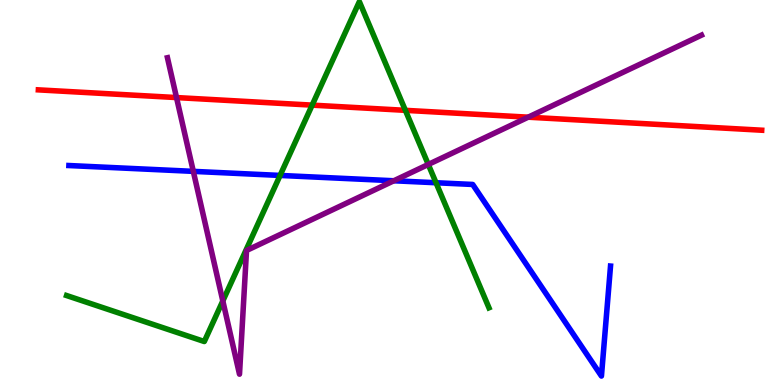[{'lines': ['blue', 'red'], 'intersections': []}, {'lines': ['green', 'red'], 'intersections': [{'x': 4.03, 'y': 7.27}, {'x': 5.23, 'y': 7.13}]}, {'lines': ['purple', 'red'], 'intersections': [{'x': 2.28, 'y': 7.47}, {'x': 6.82, 'y': 6.96}]}, {'lines': ['blue', 'green'], 'intersections': [{'x': 3.61, 'y': 5.44}, {'x': 5.63, 'y': 5.25}]}, {'lines': ['blue', 'purple'], 'intersections': [{'x': 2.49, 'y': 5.55}, {'x': 5.08, 'y': 5.3}]}, {'lines': ['green', 'purple'], 'intersections': [{'x': 2.88, 'y': 2.18}, {'x': 5.53, 'y': 5.73}]}]